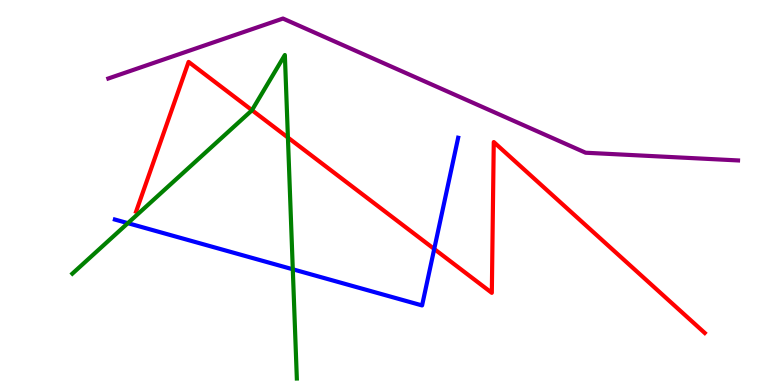[{'lines': ['blue', 'red'], 'intersections': [{'x': 5.6, 'y': 3.53}]}, {'lines': ['green', 'red'], 'intersections': [{'x': 3.25, 'y': 7.14}, {'x': 3.72, 'y': 6.43}]}, {'lines': ['purple', 'red'], 'intersections': []}, {'lines': ['blue', 'green'], 'intersections': [{'x': 1.65, 'y': 4.2}, {'x': 3.78, 'y': 3.01}]}, {'lines': ['blue', 'purple'], 'intersections': []}, {'lines': ['green', 'purple'], 'intersections': []}]